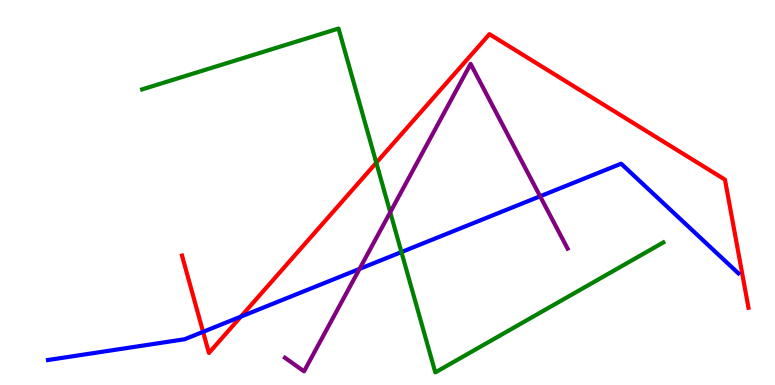[{'lines': ['blue', 'red'], 'intersections': [{'x': 2.62, 'y': 1.38}, {'x': 3.11, 'y': 1.78}]}, {'lines': ['green', 'red'], 'intersections': [{'x': 4.86, 'y': 5.77}]}, {'lines': ['purple', 'red'], 'intersections': []}, {'lines': ['blue', 'green'], 'intersections': [{'x': 5.18, 'y': 3.45}]}, {'lines': ['blue', 'purple'], 'intersections': [{'x': 4.64, 'y': 3.02}, {'x': 6.97, 'y': 4.9}]}, {'lines': ['green', 'purple'], 'intersections': [{'x': 5.04, 'y': 4.49}]}]